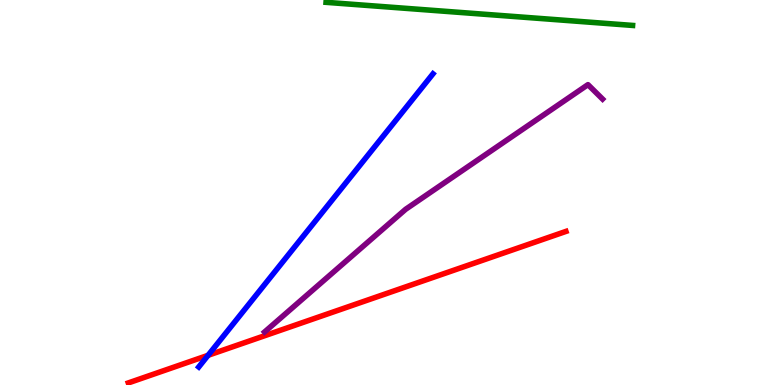[{'lines': ['blue', 'red'], 'intersections': [{'x': 2.68, 'y': 0.771}]}, {'lines': ['green', 'red'], 'intersections': []}, {'lines': ['purple', 'red'], 'intersections': []}, {'lines': ['blue', 'green'], 'intersections': []}, {'lines': ['blue', 'purple'], 'intersections': []}, {'lines': ['green', 'purple'], 'intersections': []}]